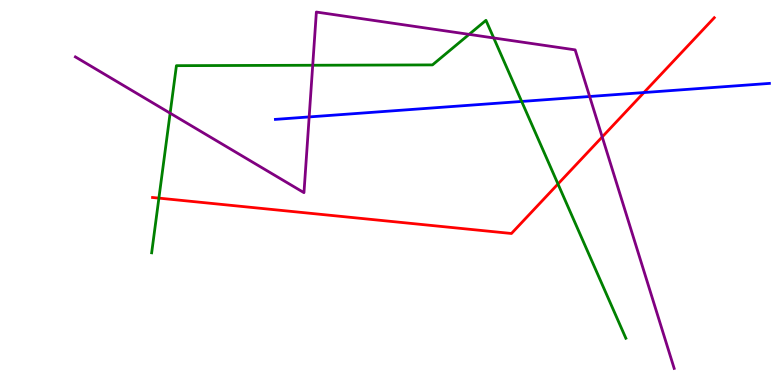[{'lines': ['blue', 'red'], 'intersections': [{'x': 8.31, 'y': 7.6}]}, {'lines': ['green', 'red'], 'intersections': [{'x': 2.05, 'y': 4.85}, {'x': 7.2, 'y': 5.22}]}, {'lines': ['purple', 'red'], 'intersections': [{'x': 7.77, 'y': 6.44}]}, {'lines': ['blue', 'green'], 'intersections': [{'x': 6.73, 'y': 7.36}]}, {'lines': ['blue', 'purple'], 'intersections': [{'x': 3.99, 'y': 6.96}, {'x': 7.61, 'y': 7.49}]}, {'lines': ['green', 'purple'], 'intersections': [{'x': 2.2, 'y': 7.06}, {'x': 4.04, 'y': 8.31}, {'x': 6.05, 'y': 9.11}, {'x': 6.37, 'y': 9.01}]}]